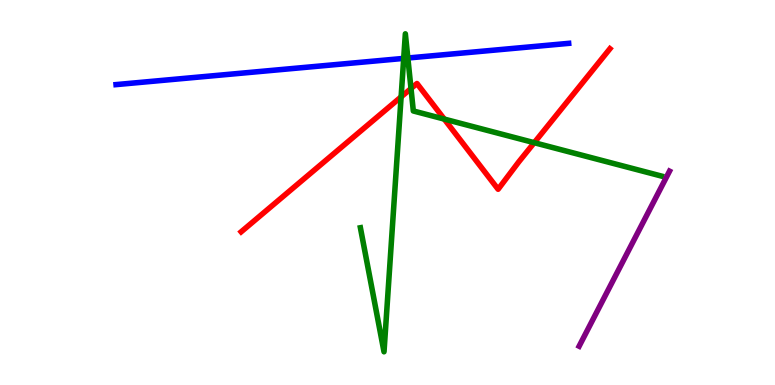[{'lines': ['blue', 'red'], 'intersections': []}, {'lines': ['green', 'red'], 'intersections': [{'x': 5.18, 'y': 7.48}, {'x': 5.3, 'y': 7.7}, {'x': 5.73, 'y': 6.91}, {'x': 6.89, 'y': 6.29}]}, {'lines': ['purple', 'red'], 'intersections': []}, {'lines': ['blue', 'green'], 'intersections': [{'x': 5.21, 'y': 8.48}, {'x': 5.26, 'y': 8.49}]}, {'lines': ['blue', 'purple'], 'intersections': []}, {'lines': ['green', 'purple'], 'intersections': []}]